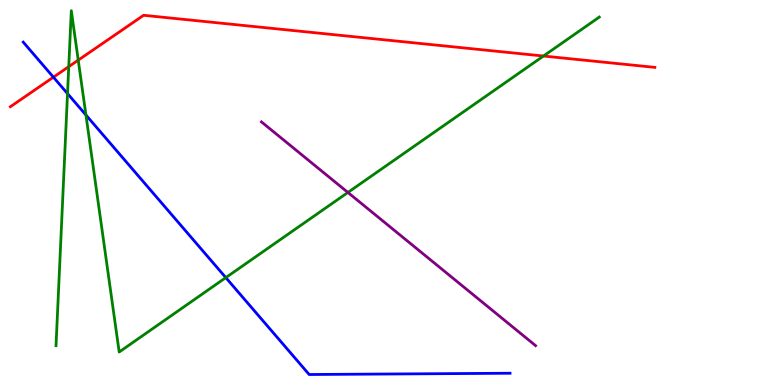[{'lines': ['blue', 'red'], 'intersections': [{'x': 0.689, 'y': 8.0}]}, {'lines': ['green', 'red'], 'intersections': [{'x': 0.887, 'y': 8.27}, {'x': 1.01, 'y': 8.44}, {'x': 7.01, 'y': 8.54}]}, {'lines': ['purple', 'red'], 'intersections': []}, {'lines': ['blue', 'green'], 'intersections': [{'x': 0.871, 'y': 7.57}, {'x': 1.11, 'y': 7.01}, {'x': 2.91, 'y': 2.79}]}, {'lines': ['blue', 'purple'], 'intersections': []}, {'lines': ['green', 'purple'], 'intersections': [{'x': 4.49, 'y': 5.0}]}]